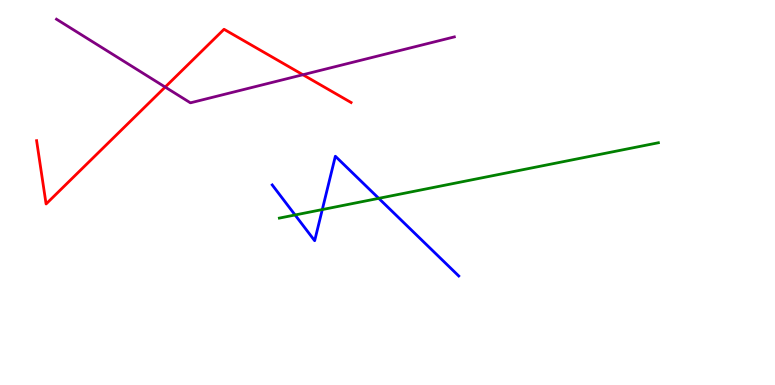[{'lines': ['blue', 'red'], 'intersections': []}, {'lines': ['green', 'red'], 'intersections': []}, {'lines': ['purple', 'red'], 'intersections': [{'x': 2.13, 'y': 7.74}, {'x': 3.91, 'y': 8.06}]}, {'lines': ['blue', 'green'], 'intersections': [{'x': 3.81, 'y': 4.42}, {'x': 4.16, 'y': 4.56}, {'x': 4.89, 'y': 4.85}]}, {'lines': ['blue', 'purple'], 'intersections': []}, {'lines': ['green', 'purple'], 'intersections': []}]